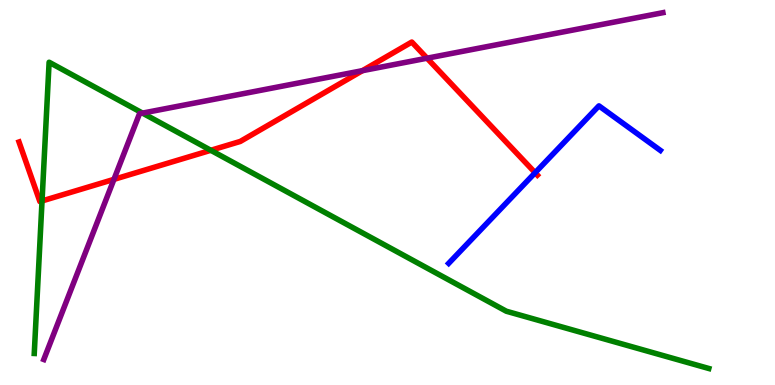[{'lines': ['blue', 'red'], 'intersections': [{'x': 6.9, 'y': 5.51}]}, {'lines': ['green', 'red'], 'intersections': [{'x': 0.542, 'y': 4.78}, {'x': 2.72, 'y': 6.1}]}, {'lines': ['purple', 'red'], 'intersections': [{'x': 1.47, 'y': 5.34}, {'x': 4.68, 'y': 8.16}, {'x': 5.51, 'y': 8.49}]}, {'lines': ['blue', 'green'], 'intersections': []}, {'lines': ['blue', 'purple'], 'intersections': []}, {'lines': ['green', 'purple'], 'intersections': [{'x': 1.84, 'y': 7.06}]}]